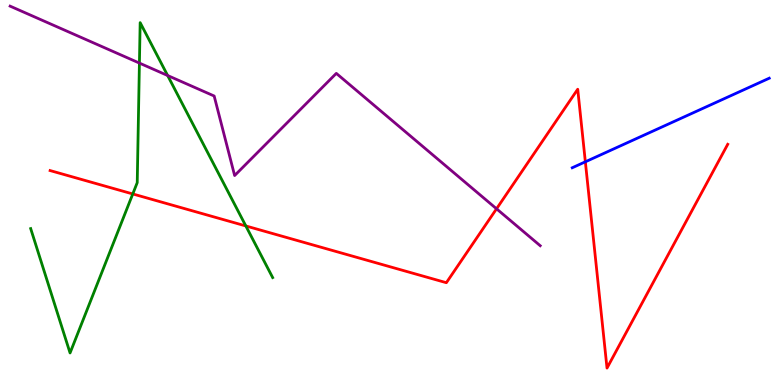[{'lines': ['blue', 'red'], 'intersections': [{'x': 7.55, 'y': 5.8}]}, {'lines': ['green', 'red'], 'intersections': [{'x': 1.71, 'y': 4.96}, {'x': 3.17, 'y': 4.13}]}, {'lines': ['purple', 'red'], 'intersections': [{'x': 6.41, 'y': 4.58}]}, {'lines': ['blue', 'green'], 'intersections': []}, {'lines': ['blue', 'purple'], 'intersections': []}, {'lines': ['green', 'purple'], 'intersections': [{'x': 1.8, 'y': 8.36}, {'x': 2.16, 'y': 8.04}]}]